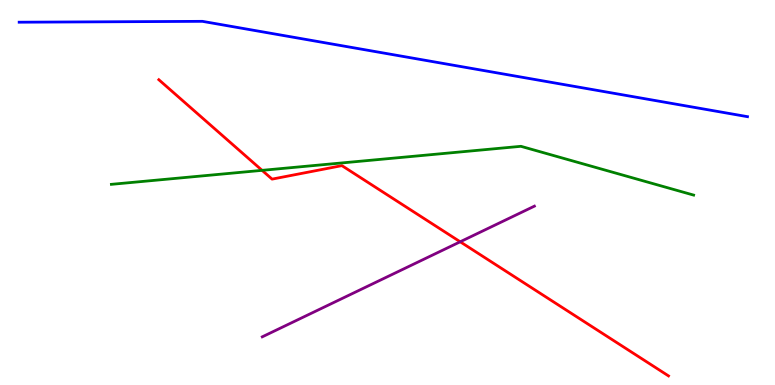[{'lines': ['blue', 'red'], 'intersections': []}, {'lines': ['green', 'red'], 'intersections': [{'x': 3.38, 'y': 5.58}]}, {'lines': ['purple', 'red'], 'intersections': [{'x': 5.94, 'y': 3.72}]}, {'lines': ['blue', 'green'], 'intersections': []}, {'lines': ['blue', 'purple'], 'intersections': []}, {'lines': ['green', 'purple'], 'intersections': []}]